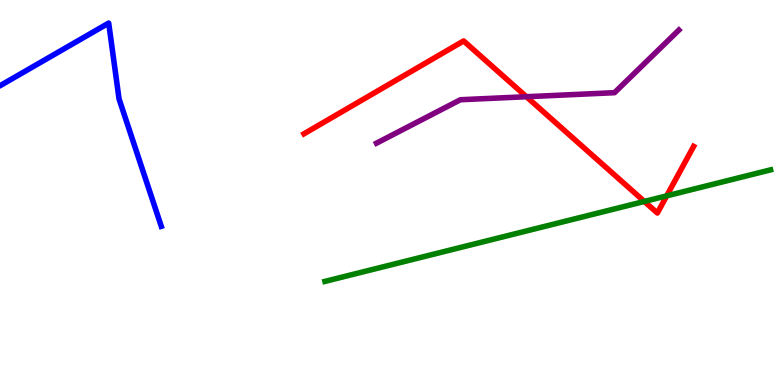[{'lines': ['blue', 'red'], 'intersections': []}, {'lines': ['green', 'red'], 'intersections': [{'x': 8.31, 'y': 4.77}, {'x': 8.6, 'y': 4.91}]}, {'lines': ['purple', 'red'], 'intersections': [{'x': 6.79, 'y': 7.49}]}, {'lines': ['blue', 'green'], 'intersections': []}, {'lines': ['blue', 'purple'], 'intersections': []}, {'lines': ['green', 'purple'], 'intersections': []}]